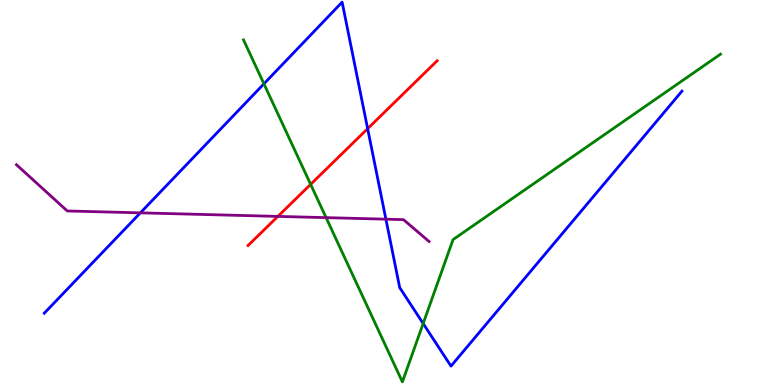[{'lines': ['blue', 'red'], 'intersections': [{'x': 4.74, 'y': 6.66}]}, {'lines': ['green', 'red'], 'intersections': [{'x': 4.01, 'y': 5.21}]}, {'lines': ['purple', 'red'], 'intersections': [{'x': 3.59, 'y': 4.38}]}, {'lines': ['blue', 'green'], 'intersections': [{'x': 3.41, 'y': 7.82}, {'x': 5.46, 'y': 1.6}]}, {'lines': ['blue', 'purple'], 'intersections': [{'x': 1.81, 'y': 4.47}, {'x': 4.98, 'y': 4.31}]}, {'lines': ['green', 'purple'], 'intersections': [{'x': 4.21, 'y': 4.35}]}]